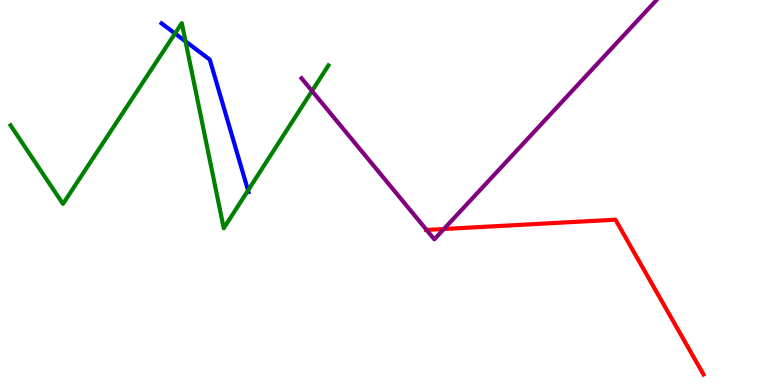[{'lines': ['blue', 'red'], 'intersections': []}, {'lines': ['green', 'red'], 'intersections': []}, {'lines': ['purple', 'red'], 'intersections': [{'x': 5.5, 'y': 4.03}, {'x': 5.73, 'y': 4.05}]}, {'lines': ['blue', 'green'], 'intersections': [{'x': 2.26, 'y': 9.13}, {'x': 2.39, 'y': 8.92}, {'x': 3.2, 'y': 5.05}]}, {'lines': ['blue', 'purple'], 'intersections': []}, {'lines': ['green', 'purple'], 'intersections': [{'x': 4.03, 'y': 7.64}]}]